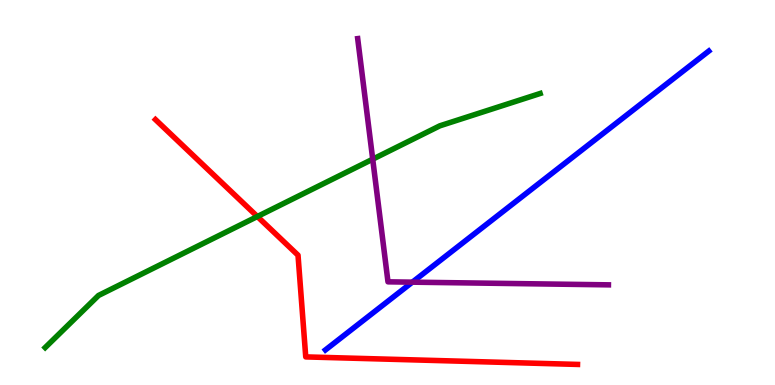[{'lines': ['blue', 'red'], 'intersections': []}, {'lines': ['green', 'red'], 'intersections': [{'x': 3.32, 'y': 4.38}]}, {'lines': ['purple', 'red'], 'intersections': []}, {'lines': ['blue', 'green'], 'intersections': []}, {'lines': ['blue', 'purple'], 'intersections': [{'x': 5.32, 'y': 2.67}]}, {'lines': ['green', 'purple'], 'intersections': [{'x': 4.81, 'y': 5.87}]}]